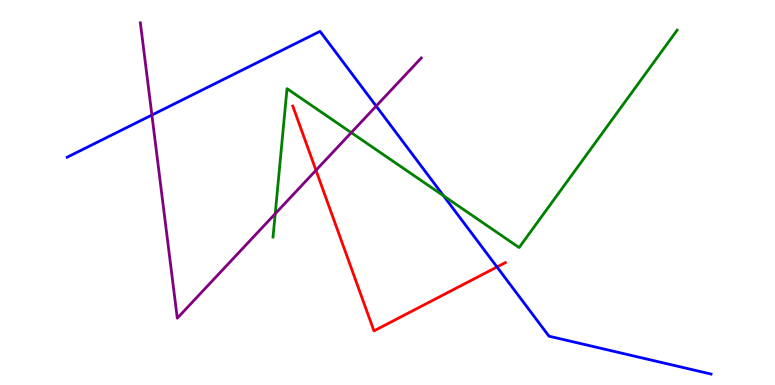[{'lines': ['blue', 'red'], 'intersections': [{'x': 6.41, 'y': 3.07}]}, {'lines': ['green', 'red'], 'intersections': []}, {'lines': ['purple', 'red'], 'intersections': [{'x': 4.08, 'y': 5.58}]}, {'lines': ['blue', 'green'], 'intersections': [{'x': 5.72, 'y': 4.91}]}, {'lines': ['blue', 'purple'], 'intersections': [{'x': 1.96, 'y': 7.01}, {'x': 4.85, 'y': 7.24}]}, {'lines': ['green', 'purple'], 'intersections': [{'x': 3.55, 'y': 4.45}, {'x': 4.53, 'y': 6.56}]}]